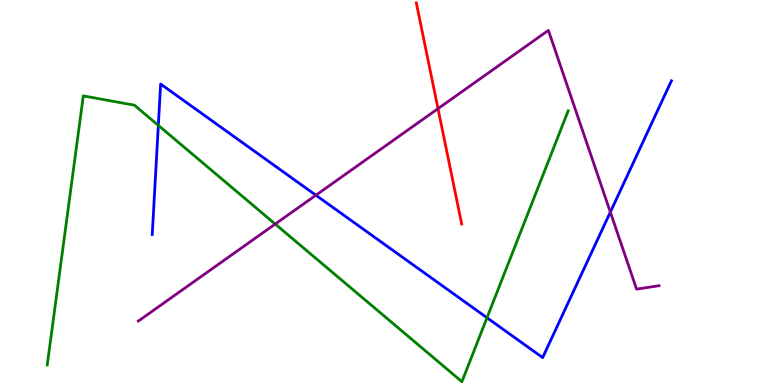[{'lines': ['blue', 'red'], 'intersections': []}, {'lines': ['green', 'red'], 'intersections': []}, {'lines': ['purple', 'red'], 'intersections': [{'x': 5.65, 'y': 7.18}]}, {'lines': ['blue', 'green'], 'intersections': [{'x': 2.04, 'y': 6.74}, {'x': 6.28, 'y': 1.75}]}, {'lines': ['blue', 'purple'], 'intersections': [{'x': 4.08, 'y': 4.93}, {'x': 7.88, 'y': 4.49}]}, {'lines': ['green', 'purple'], 'intersections': [{'x': 3.55, 'y': 4.18}]}]